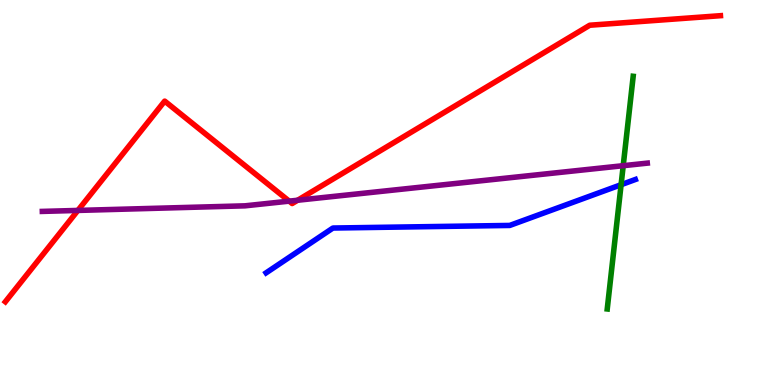[{'lines': ['blue', 'red'], 'intersections': []}, {'lines': ['green', 'red'], 'intersections': []}, {'lines': ['purple', 'red'], 'intersections': [{'x': 1.01, 'y': 4.53}, {'x': 3.73, 'y': 4.78}, {'x': 3.84, 'y': 4.8}]}, {'lines': ['blue', 'green'], 'intersections': [{'x': 8.01, 'y': 5.2}]}, {'lines': ['blue', 'purple'], 'intersections': []}, {'lines': ['green', 'purple'], 'intersections': [{'x': 8.04, 'y': 5.7}]}]